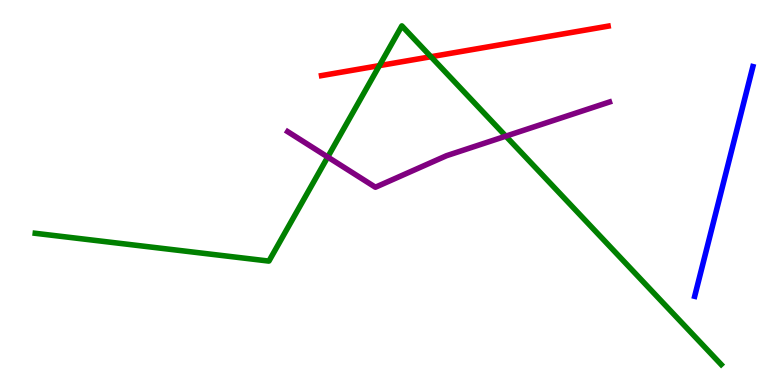[{'lines': ['blue', 'red'], 'intersections': []}, {'lines': ['green', 'red'], 'intersections': [{'x': 4.9, 'y': 8.3}, {'x': 5.56, 'y': 8.53}]}, {'lines': ['purple', 'red'], 'intersections': []}, {'lines': ['blue', 'green'], 'intersections': []}, {'lines': ['blue', 'purple'], 'intersections': []}, {'lines': ['green', 'purple'], 'intersections': [{'x': 4.23, 'y': 5.92}, {'x': 6.53, 'y': 6.46}]}]